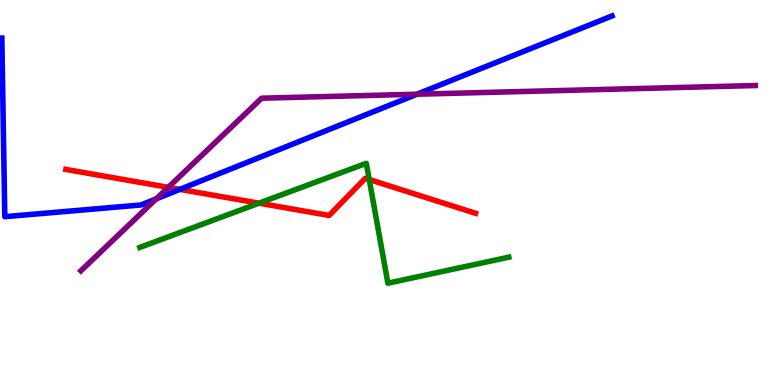[{'lines': ['blue', 'red'], 'intersections': [{'x': 2.32, 'y': 5.08}]}, {'lines': ['green', 'red'], 'intersections': [{'x': 3.34, 'y': 4.72}, {'x': 4.76, 'y': 5.34}]}, {'lines': ['purple', 'red'], 'intersections': [{'x': 2.17, 'y': 5.13}]}, {'lines': ['blue', 'green'], 'intersections': []}, {'lines': ['blue', 'purple'], 'intersections': [{'x': 2.02, 'y': 4.84}, {'x': 5.38, 'y': 7.55}]}, {'lines': ['green', 'purple'], 'intersections': []}]